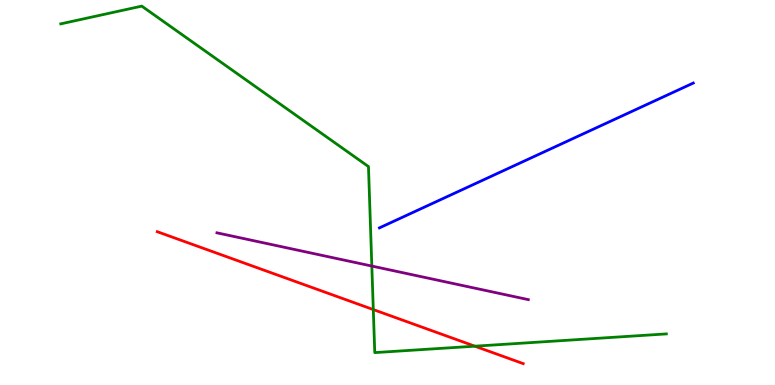[{'lines': ['blue', 'red'], 'intersections': []}, {'lines': ['green', 'red'], 'intersections': [{'x': 4.82, 'y': 1.96}, {'x': 6.13, 'y': 1.01}]}, {'lines': ['purple', 'red'], 'intersections': []}, {'lines': ['blue', 'green'], 'intersections': []}, {'lines': ['blue', 'purple'], 'intersections': []}, {'lines': ['green', 'purple'], 'intersections': [{'x': 4.8, 'y': 3.09}]}]